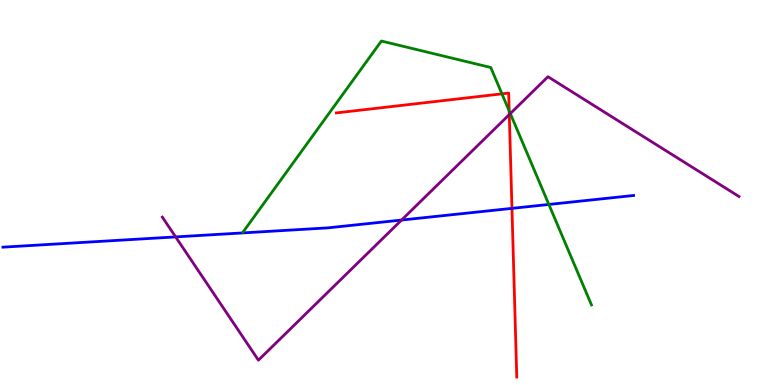[{'lines': ['blue', 'red'], 'intersections': [{'x': 6.61, 'y': 4.59}]}, {'lines': ['green', 'red'], 'intersections': [{'x': 6.48, 'y': 7.56}, {'x': 6.57, 'y': 7.12}]}, {'lines': ['purple', 'red'], 'intersections': [{'x': 6.57, 'y': 7.02}]}, {'lines': ['blue', 'green'], 'intersections': [{'x': 7.08, 'y': 4.69}]}, {'lines': ['blue', 'purple'], 'intersections': [{'x': 2.27, 'y': 3.85}, {'x': 5.18, 'y': 4.28}]}, {'lines': ['green', 'purple'], 'intersections': [{'x': 6.58, 'y': 7.05}]}]